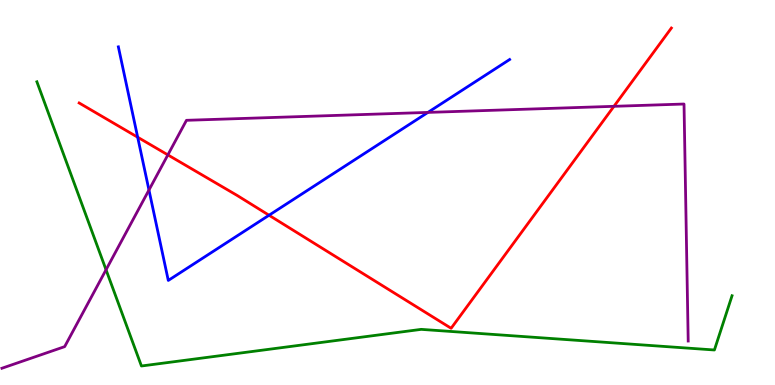[{'lines': ['blue', 'red'], 'intersections': [{'x': 1.78, 'y': 6.44}, {'x': 3.47, 'y': 4.41}]}, {'lines': ['green', 'red'], 'intersections': []}, {'lines': ['purple', 'red'], 'intersections': [{'x': 2.17, 'y': 5.98}, {'x': 7.92, 'y': 7.24}]}, {'lines': ['blue', 'green'], 'intersections': []}, {'lines': ['blue', 'purple'], 'intersections': [{'x': 1.92, 'y': 5.06}, {'x': 5.52, 'y': 7.08}]}, {'lines': ['green', 'purple'], 'intersections': [{'x': 1.37, 'y': 2.99}]}]